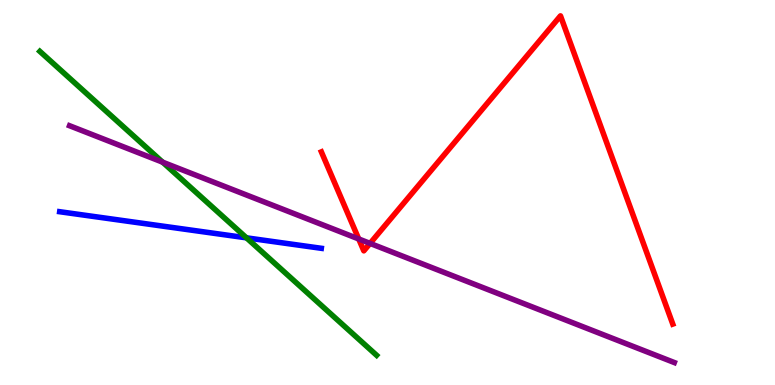[{'lines': ['blue', 'red'], 'intersections': []}, {'lines': ['green', 'red'], 'intersections': []}, {'lines': ['purple', 'red'], 'intersections': [{'x': 4.63, 'y': 3.79}, {'x': 4.77, 'y': 3.68}]}, {'lines': ['blue', 'green'], 'intersections': [{'x': 3.18, 'y': 3.82}]}, {'lines': ['blue', 'purple'], 'intersections': []}, {'lines': ['green', 'purple'], 'intersections': [{'x': 2.1, 'y': 5.79}]}]